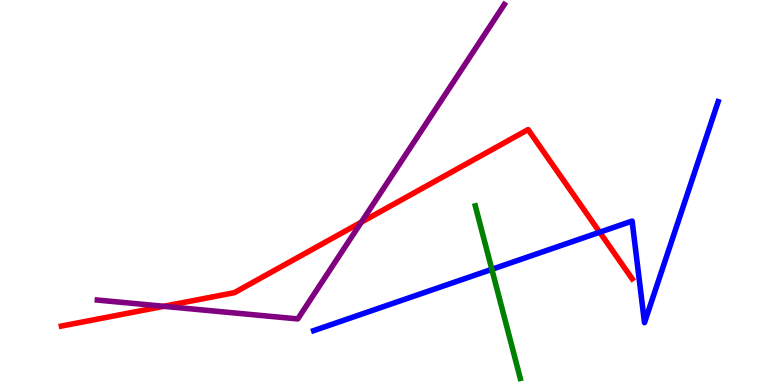[{'lines': ['blue', 'red'], 'intersections': [{'x': 7.74, 'y': 3.97}]}, {'lines': ['green', 'red'], 'intersections': []}, {'lines': ['purple', 'red'], 'intersections': [{'x': 2.11, 'y': 2.04}, {'x': 4.66, 'y': 4.23}]}, {'lines': ['blue', 'green'], 'intersections': [{'x': 6.35, 'y': 3.0}]}, {'lines': ['blue', 'purple'], 'intersections': []}, {'lines': ['green', 'purple'], 'intersections': []}]